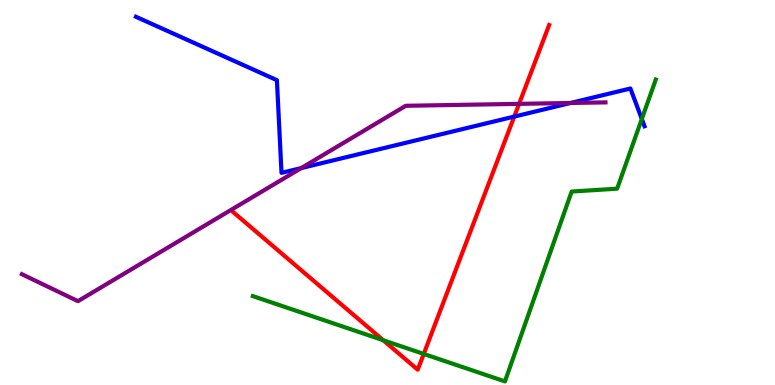[{'lines': ['blue', 'red'], 'intersections': [{'x': 6.64, 'y': 6.97}]}, {'lines': ['green', 'red'], 'intersections': [{'x': 4.95, 'y': 1.16}, {'x': 5.47, 'y': 0.807}]}, {'lines': ['purple', 'red'], 'intersections': [{'x': 6.7, 'y': 7.3}]}, {'lines': ['blue', 'green'], 'intersections': [{'x': 8.28, 'y': 6.91}]}, {'lines': ['blue', 'purple'], 'intersections': [{'x': 3.89, 'y': 5.63}, {'x': 7.36, 'y': 7.33}]}, {'lines': ['green', 'purple'], 'intersections': []}]